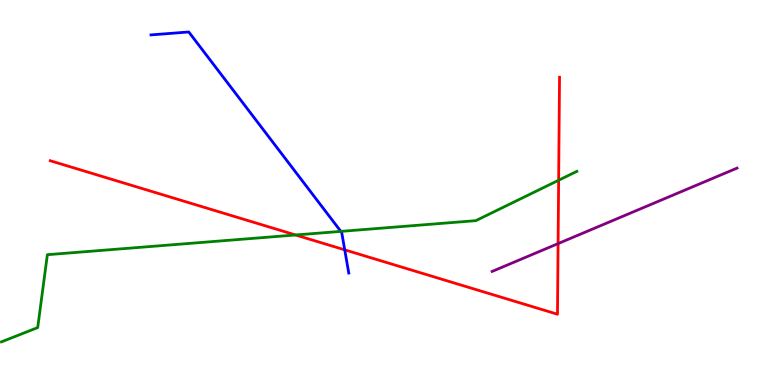[{'lines': ['blue', 'red'], 'intersections': [{'x': 4.45, 'y': 3.51}]}, {'lines': ['green', 'red'], 'intersections': [{'x': 3.81, 'y': 3.9}, {'x': 7.21, 'y': 5.32}]}, {'lines': ['purple', 'red'], 'intersections': [{'x': 7.2, 'y': 3.67}]}, {'lines': ['blue', 'green'], 'intersections': [{'x': 4.4, 'y': 3.99}]}, {'lines': ['blue', 'purple'], 'intersections': []}, {'lines': ['green', 'purple'], 'intersections': []}]